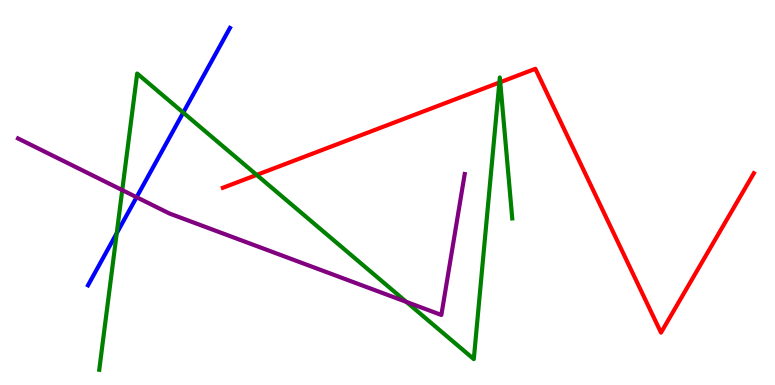[{'lines': ['blue', 'red'], 'intersections': []}, {'lines': ['green', 'red'], 'intersections': [{'x': 3.31, 'y': 5.46}, {'x': 6.44, 'y': 7.86}, {'x': 6.45, 'y': 7.87}]}, {'lines': ['purple', 'red'], 'intersections': []}, {'lines': ['blue', 'green'], 'intersections': [{'x': 1.51, 'y': 3.94}, {'x': 2.36, 'y': 7.07}]}, {'lines': ['blue', 'purple'], 'intersections': [{'x': 1.76, 'y': 4.88}]}, {'lines': ['green', 'purple'], 'intersections': [{'x': 1.58, 'y': 5.06}, {'x': 5.24, 'y': 2.16}]}]